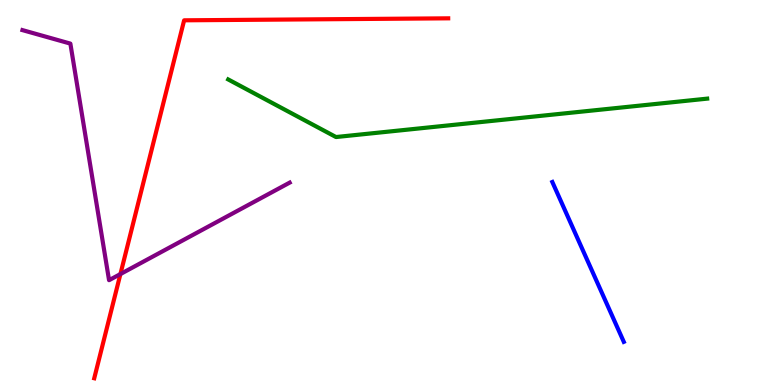[{'lines': ['blue', 'red'], 'intersections': []}, {'lines': ['green', 'red'], 'intersections': []}, {'lines': ['purple', 'red'], 'intersections': [{'x': 1.55, 'y': 2.88}]}, {'lines': ['blue', 'green'], 'intersections': []}, {'lines': ['blue', 'purple'], 'intersections': []}, {'lines': ['green', 'purple'], 'intersections': []}]